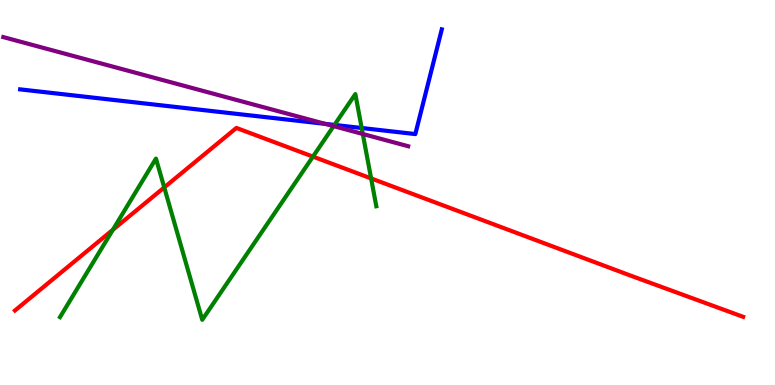[{'lines': ['blue', 'red'], 'intersections': []}, {'lines': ['green', 'red'], 'intersections': [{'x': 1.46, 'y': 4.03}, {'x': 2.12, 'y': 5.13}, {'x': 4.04, 'y': 5.93}, {'x': 4.79, 'y': 5.37}]}, {'lines': ['purple', 'red'], 'intersections': []}, {'lines': ['blue', 'green'], 'intersections': [{'x': 4.32, 'y': 6.76}, {'x': 4.67, 'y': 6.68}]}, {'lines': ['blue', 'purple'], 'intersections': [{'x': 4.2, 'y': 6.78}]}, {'lines': ['green', 'purple'], 'intersections': [{'x': 4.3, 'y': 6.72}, {'x': 4.68, 'y': 6.52}]}]